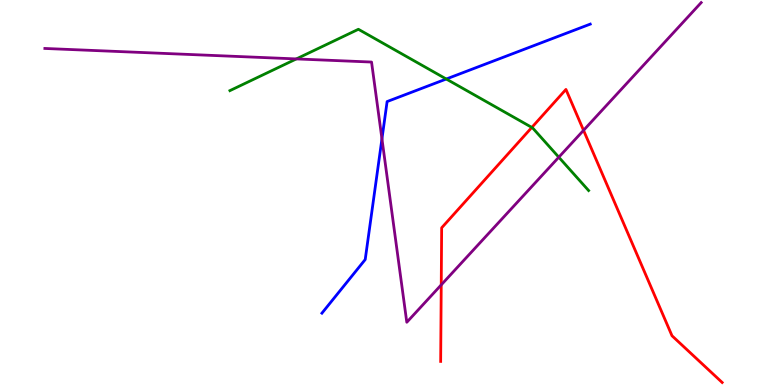[{'lines': ['blue', 'red'], 'intersections': []}, {'lines': ['green', 'red'], 'intersections': [{'x': 6.86, 'y': 6.69}]}, {'lines': ['purple', 'red'], 'intersections': [{'x': 5.69, 'y': 2.6}, {'x': 7.53, 'y': 6.61}]}, {'lines': ['blue', 'green'], 'intersections': [{'x': 5.76, 'y': 7.95}]}, {'lines': ['blue', 'purple'], 'intersections': [{'x': 4.93, 'y': 6.39}]}, {'lines': ['green', 'purple'], 'intersections': [{'x': 3.82, 'y': 8.47}, {'x': 7.21, 'y': 5.92}]}]